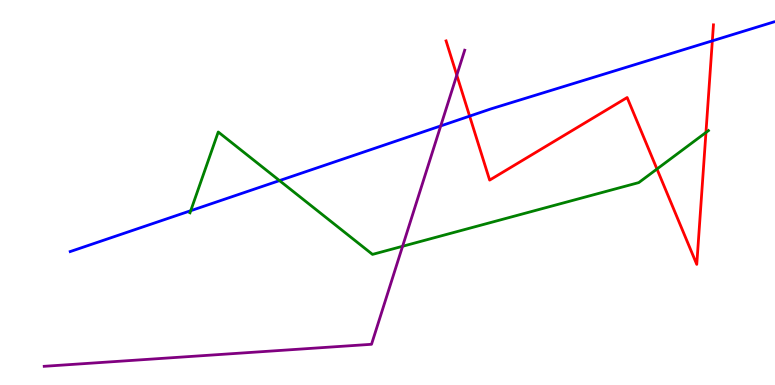[{'lines': ['blue', 'red'], 'intersections': [{'x': 6.06, 'y': 6.98}, {'x': 9.19, 'y': 8.94}]}, {'lines': ['green', 'red'], 'intersections': [{'x': 8.48, 'y': 5.61}, {'x': 9.11, 'y': 6.56}]}, {'lines': ['purple', 'red'], 'intersections': [{'x': 5.89, 'y': 8.05}]}, {'lines': ['blue', 'green'], 'intersections': [{'x': 2.46, 'y': 4.53}, {'x': 3.61, 'y': 5.31}]}, {'lines': ['blue', 'purple'], 'intersections': [{'x': 5.69, 'y': 6.73}]}, {'lines': ['green', 'purple'], 'intersections': [{'x': 5.19, 'y': 3.6}]}]